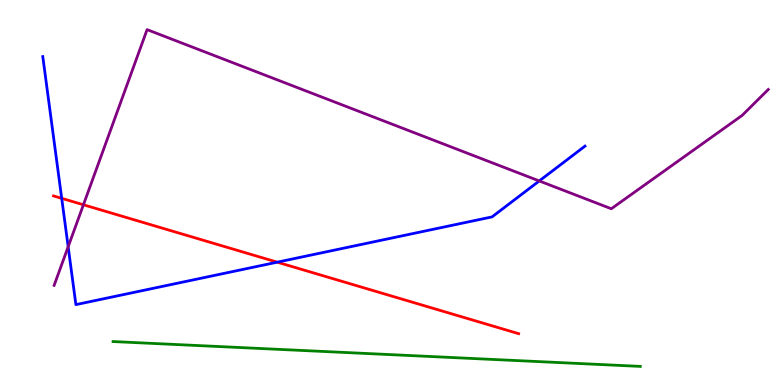[{'lines': ['blue', 'red'], 'intersections': [{'x': 0.796, 'y': 4.85}, {'x': 3.58, 'y': 3.19}]}, {'lines': ['green', 'red'], 'intersections': []}, {'lines': ['purple', 'red'], 'intersections': [{'x': 1.08, 'y': 4.68}]}, {'lines': ['blue', 'green'], 'intersections': []}, {'lines': ['blue', 'purple'], 'intersections': [{'x': 0.88, 'y': 3.59}, {'x': 6.96, 'y': 5.3}]}, {'lines': ['green', 'purple'], 'intersections': []}]